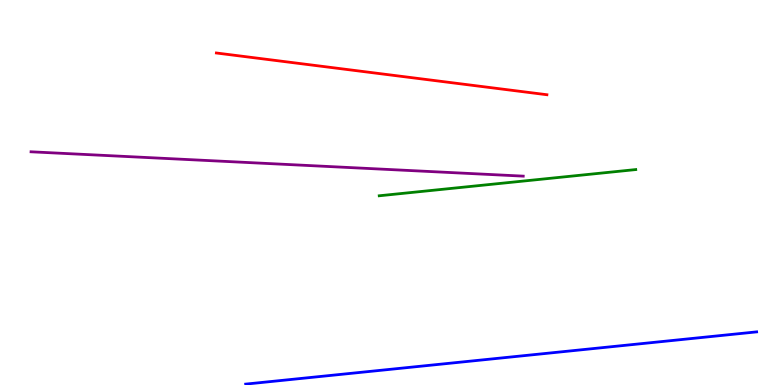[{'lines': ['blue', 'red'], 'intersections': []}, {'lines': ['green', 'red'], 'intersections': []}, {'lines': ['purple', 'red'], 'intersections': []}, {'lines': ['blue', 'green'], 'intersections': []}, {'lines': ['blue', 'purple'], 'intersections': []}, {'lines': ['green', 'purple'], 'intersections': []}]